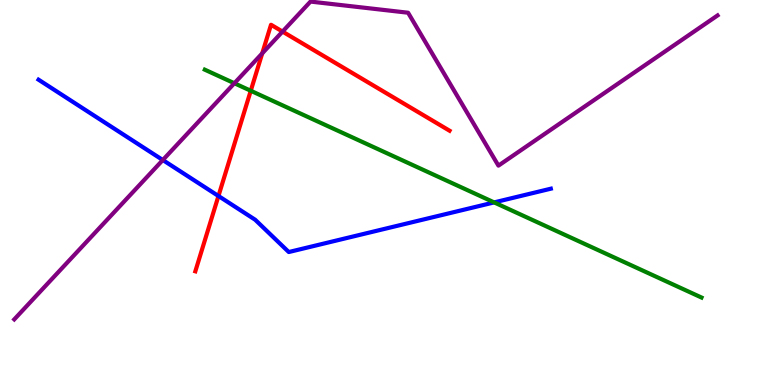[{'lines': ['blue', 'red'], 'intersections': [{'x': 2.82, 'y': 4.91}]}, {'lines': ['green', 'red'], 'intersections': [{'x': 3.24, 'y': 7.64}]}, {'lines': ['purple', 'red'], 'intersections': [{'x': 3.38, 'y': 8.61}, {'x': 3.65, 'y': 9.18}]}, {'lines': ['blue', 'green'], 'intersections': [{'x': 6.38, 'y': 4.74}]}, {'lines': ['blue', 'purple'], 'intersections': [{'x': 2.1, 'y': 5.84}]}, {'lines': ['green', 'purple'], 'intersections': [{'x': 3.02, 'y': 7.84}]}]